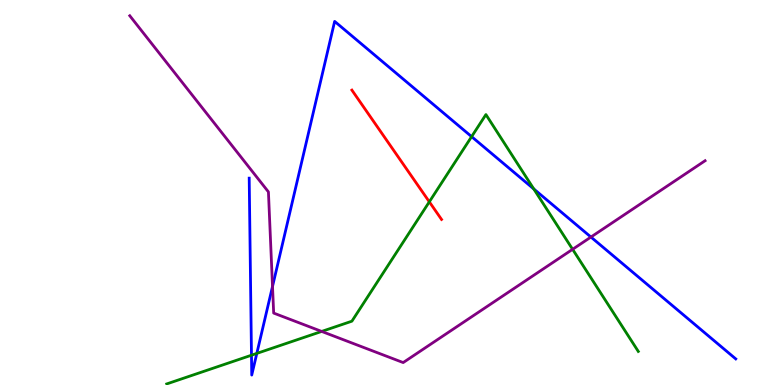[{'lines': ['blue', 'red'], 'intersections': []}, {'lines': ['green', 'red'], 'intersections': [{'x': 5.54, 'y': 4.76}]}, {'lines': ['purple', 'red'], 'intersections': []}, {'lines': ['blue', 'green'], 'intersections': [{'x': 3.24, 'y': 0.774}, {'x': 3.31, 'y': 0.821}, {'x': 6.09, 'y': 6.45}, {'x': 6.89, 'y': 5.09}]}, {'lines': ['blue', 'purple'], 'intersections': [{'x': 3.52, 'y': 2.56}, {'x': 7.62, 'y': 3.84}]}, {'lines': ['green', 'purple'], 'intersections': [{'x': 4.15, 'y': 1.39}, {'x': 7.39, 'y': 3.52}]}]